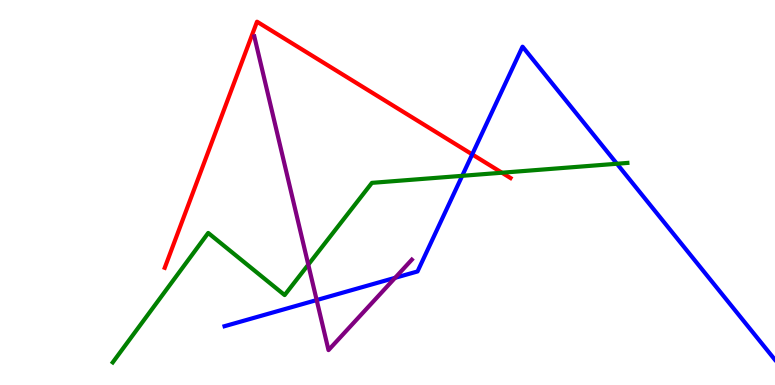[{'lines': ['blue', 'red'], 'intersections': [{'x': 6.09, 'y': 5.99}]}, {'lines': ['green', 'red'], 'intersections': [{'x': 6.48, 'y': 5.51}]}, {'lines': ['purple', 'red'], 'intersections': []}, {'lines': ['blue', 'green'], 'intersections': [{'x': 5.96, 'y': 5.43}, {'x': 7.96, 'y': 5.75}]}, {'lines': ['blue', 'purple'], 'intersections': [{'x': 4.09, 'y': 2.21}, {'x': 5.1, 'y': 2.78}]}, {'lines': ['green', 'purple'], 'intersections': [{'x': 3.98, 'y': 3.13}]}]